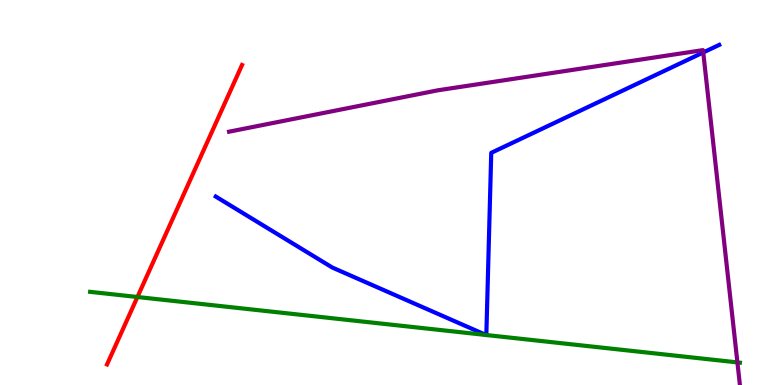[{'lines': ['blue', 'red'], 'intersections': []}, {'lines': ['green', 'red'], 'intersections': [{'x': 1.77, 'y': 2.29}]}, {'lines': ['purple', 'red'], 'intersections': []}, {'lines': ['blue', 'green'], 'intersections': [{'x': 6.27, 'y': 1.3}, {'x': 6.28, 'y': 1.3}]}, {'lines': ['blue', 'purple'], 'intersections': [{'x': 9.07, 'y': 8.64}]}, {'lines': ['green', 'purple'], 'intersections': [{'x': 9.52, 'y': 0.587}]}]